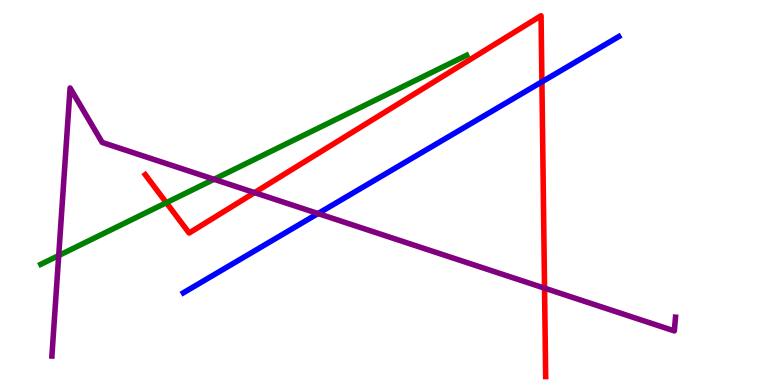[{'lines': ['blue', 'red'], 'intersections': [{'x': 6.99, 'y': 7.88}]}, {'lines': ['green', 'red'], 'intersections': [{'x': 2.15, 'y': 4.74}]}, {'lines': ['purple', 'red'], 'intersections': [{'x': 3.28, 'y': 5.0}, {'x': 7.03, 'y': 2.52}]}, {'lines': ['blue', 'green'], 'intersections': []}, {'lines': ['blue', 'purple'], 'intersections': [{'x': 4.1, 'y': 4.45}]}, {'lines': ['green', 'purple'], 'intersections': [{'x': 0.758, 'y': 3.36}, {'x': 2.76, 'y': 5.34}]}]